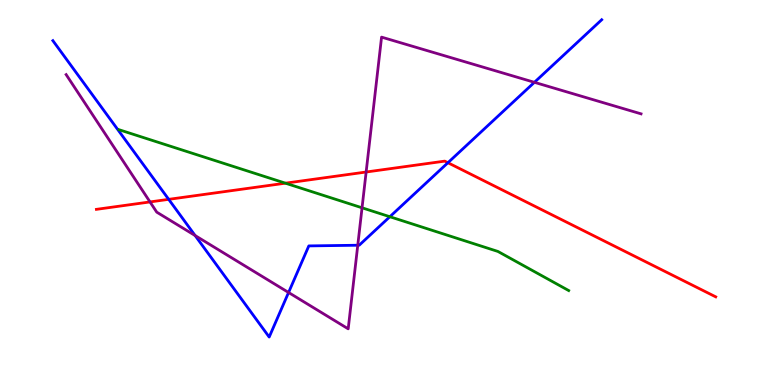[{'lines': ['blue', 'red'], 'intersections': [{'x': 2.18, 'y': 4.82}, {'x': 5.78, 'y': 5.77}]}, {'lines': ['green', 'red'], 'intersections': [{'x': 3.68, 'y': 5.24}]}, {'lines': ['purple', 'red'], 'intersections': [{'x': 1.94, 'y': 4.76}, {'x': 4.72, 'y': 5.53}]}, {'lines': ['blue', 'green'], 'intersections': [{'x': 5.03, 'y': 4.37}]}, {'lines': ['blue', 'purple'], 'intersections': [{'x': 2.52, 'y': 3.88}, {'x': 3.72, 'y': 2.4}, {'x': 4.62, 'y': 3.63}, {'x': 6.9, 'y': 7.86}]}, {'lines': ['green', 'purple'], 'intersections': [{'x': 4.67, 'y': 4.6}]}]